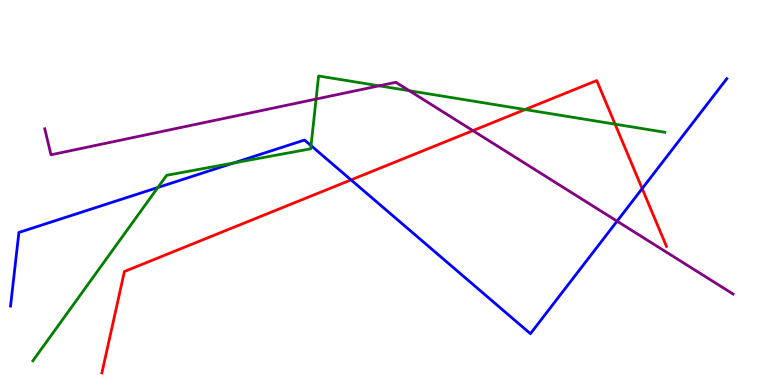[{'lines': ['blue', 'red'], 'intersections': [{'x': 4.53, 'y': 5.33}, {'x': 8.29, 'y': 5.1}]}, {'lines': ['green', 'red'], 'intersections': [{'x': 6.78, 'y': 7.15}, {'x': 7.94, 'y': 6.78}]}, {'lines': ['purple', 'red'], 'intersections': [{'x': 6.1, 'y': 6.61}]}, {'lines': ['blue', 'green'], 'intersections': [{'x': 2.04, 'y': 5.13}, {'x': 3.01, 'y': 5.77}, {'x': 4.01, 'y': 6.22}]}, {'lines': ['blue', 'purple'], 'intersections': [{'x': 7.96, 'y': 4.26}]}, {'lines': ['green', 'purple'], 'intersections': [{'x': 4.08, 'y': 7.43}, {'x': 4.89, 'y': 7.77}, {'x': 5.28, 'y': 7.64}]}]